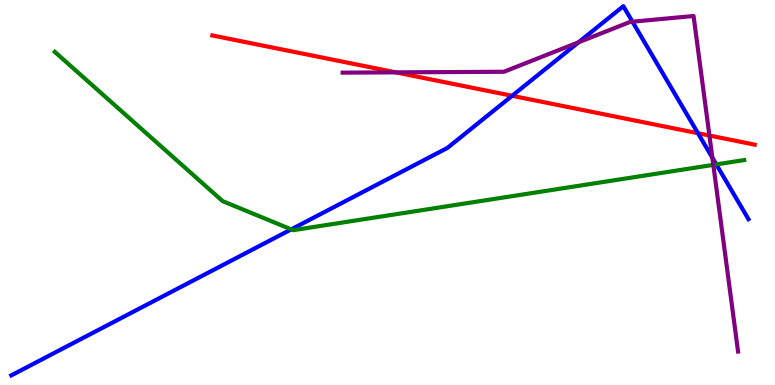[{'lines': ['blue', 'red'], 'intersections': [{'x': 6.61, 'y': 7.51}, {'x': 9.01, 'y': 6.54}]}, {'lines': ['green', 'red'], 'intersections': []}, {'lines': ['purple', 'red'], 'intersections': [{'x': 5.11, 'y': 8.12}, {'x': 9.15, 'y': 6.48}]}, {'lines': ['blue', 'green'], 'intersections': [{'x': 3.76, 'y': 4.04}, {'x': 9.24, 'y': 5.73}]}, {'lines': ['blue', 'purple'], 'intersections': [{'x': 7.47, 'y': 8.9}, {'x': 8.16, 'y': 9.44}, {'x': 9.19, 'y': 5.9}]}, {'lines': ['green', 'purple'], 'intersections': [{'x': 9.2, 'y': 5.72}]}]